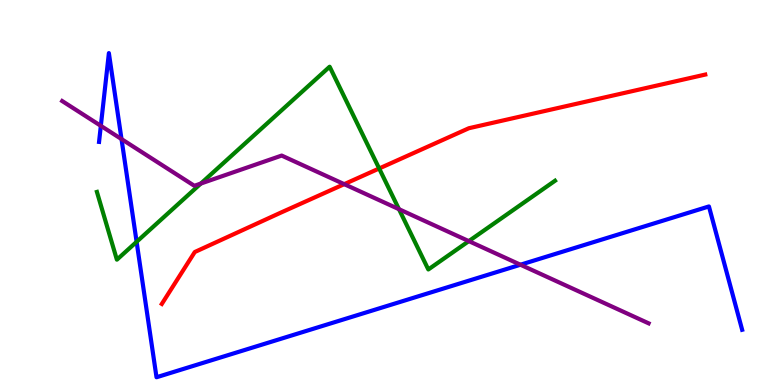[{'lines': ['blue', 'red'], 'intersections': []}, {'lines': ['green', 'red'], 'intersections': [{'x': 4.89, 'y': 5.62}]}, {'lines': ['purple', 'red'], 'intersections': [{'x': 4.44, 'y': 5.22}]}, {'lines': ['blue', 'green'], 'intersections': [{'x': 1.76, 'y': 3.72}]}, {'lines': ['blue', 'purple'], 'intersections': [{'x': 1.3, 'y': 6.73}, {'x': 1.57, 'y': 6.39}, {'x': 6.72, 'y': 3.12}]}, {'lines': ['green', 'purple'], 'intersections': [{'x': 2.59, 'y': 5.23}, {'x': 5.15, 'y': 4.57}, {'x': 6.05, 'y': 3.74}]}]